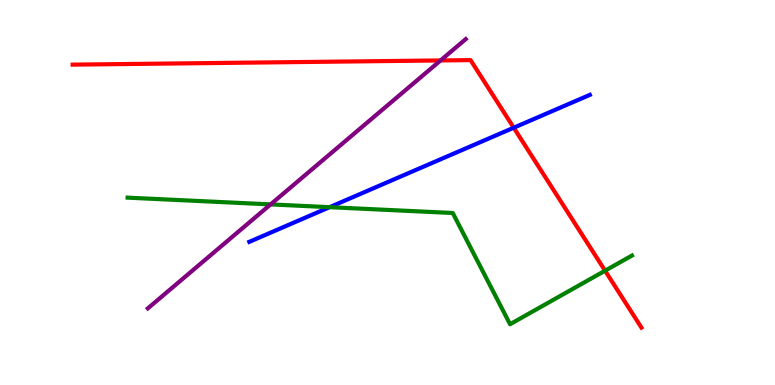[{'lines': ['blue', 'red'], 'intersections': [{'x': 6.63, 'y': 6.68}]}, {'lines': ['green', 'red'], 'intersections': [{'x': 7.81, 'y': 2.97}]}, {'lines': ['purple', 'red'], 'intersections': [{'x': 5.68, 'y': 8.43}]}, {'lines': ['blue', 'green'], 'intersections': [{'x': 4.25, 'y': 4.62}]}, {'lines': ['blue', 'purple'], 'intersections': []}, {'lines': ['green', 'purple'], 'intersections': [{'x': 3.49, 'y': 4.69}]}]